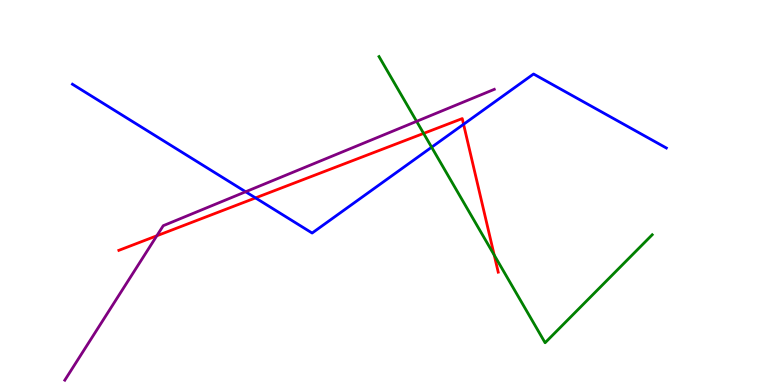[{'lines': ['blue', 'red'], 'intersections': [{'x': 3.3, 'y': 4.86}, {'x': 5.98, 'y': 6.77}]}, {'lines': ['green', 'red'], 'intersections': [{'x': 5.47, 'y': 6.53}, {'x': 6.38, 'y': 3.38}]}, {'lines': ['purple', 'red'], 'intersections': [{'x': 2.02, 'y': 3.88}]}, {'lines': ['blue', 'green'], 'intersections': [{'x': 5.57, 'y': 6.18}]}, {'lines': ['blue', 'purple'], 'intersections': [{'x': 3.17, 'y': 5.02}]}, {'lines': ['green', 'purple'], 'intersections': [{'x': 5.38, 'y': 6.85}]}]